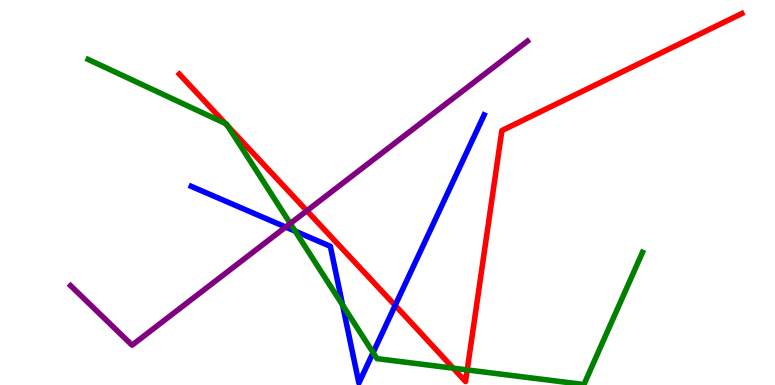[{'lines': ['blue', 'red'], 'intersections': [{'x': 5.1, 'y': 2.07}]}, {'lines': ['green', 'red'], 'intersections': [{'x': 2.91, 'y': 6.79}, {'x': 2.94, 'y': 6.73}, {'x': 5.85, 'y': 0.437}, {'x': 6.03, 'y': 0.391}]}, {'lines': ['purple', 'red'], 'intersections': [{'x': 3.96, 'y': 4.53}]}, {'lines': ['blue', 'green'], 'intersections': [{'x': 3.81, 'y': 4.0}, {'x': 4.42, 'y': 2.08}, {'x': 4.81, 'y': 0.841}]}, {'lines': ['blue', 'purple'], 'intersections': [{'x': 3.69, 'y': 4.1}]}, {'lines': ['green', 'purple'], 'intersections': [{'x': 3.75, 'y': 4.19}]}]